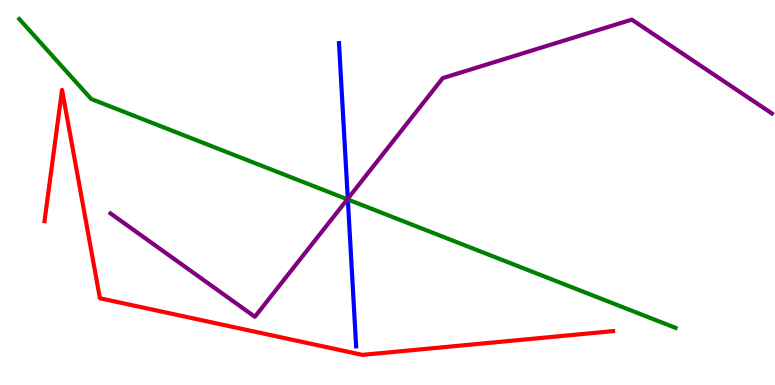[{'lines': ['blue', 'red'], 'intersections': []}, {'lines': ['green', 'red'], 'intersections': []}, {'lines': ['purple', 'red'], 'intersections': []}, {'lines': ['blue', 'green'], 'intersections': [{'x': 4.49, 'y': 4.82}]}, {'lines': ['blue', 'purple'], 'intersections': [{'x': 4.49, 'y': 4.84}]}, {'lines': ['green', 'purple'], 'intersections': [{'x': 4.48, 'y': 4.82}]}]